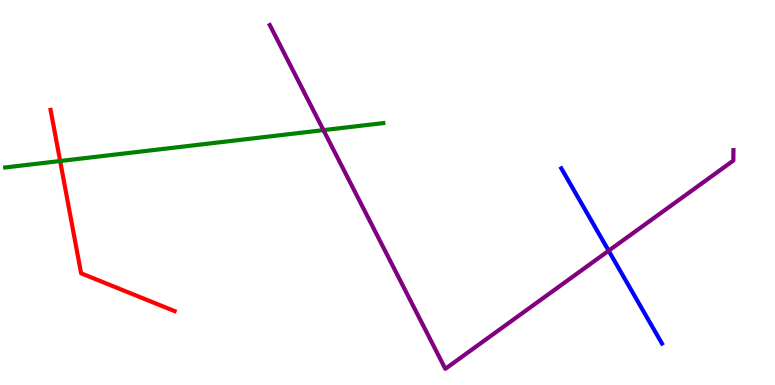[{'lines': ['blue', 'red'], 'intersections': []}, {'lines': ['green', 'red'], 'intersections': [{'x': 0.776, 'y': 5.82}]}, {'lines': ['purple', 'red'], 'intersections': []}, {'lines': ['blue', 'green'], 'intersections': []}, {'lines': ['blue', 'purple'], 'intersections': [{'x': 7.85, 'y': 3.49}]}, {'lines': ['green', 'purple'], 'intersections': [{'x': 4.17, 'y': 6.62}]}]